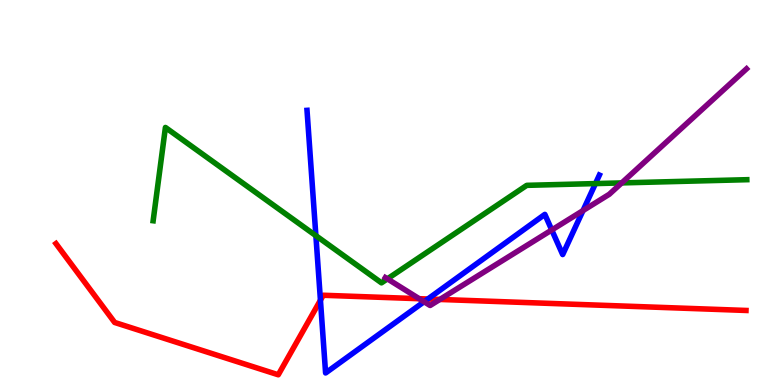[{'lines': ['blue', 'red'], 'intersections': [{'x': 4.13, 'y': 2.2}, {'x': 5.52, 'y': 2.23}]}, {'lines': ['green', 'red'], 'intersections': []}, {'lines': ['purple', 'red'], 'intersections': [{'x': 5.41, 'y': 2.24}, {'x': 5.68, 'y': 2.22}]}, {'lines': ['blue', 'green'], 'intersections': [{'x': 4.08, 'y': 3.88}, {'x': 7.68, 'y': 5.23}]}, {'lines': ['blue', 'purple'], 'intersections': [{'x': 5.47, 'y': 2.16}, {'x': 7.12, 'y': 4.03}, {'x': 7.52, 'y': 4.53}]}, {'lines': ['green', 'purple'], 'intersections': [{'x': 5.0, 'y': 2.76}, {'x': 8.02, 'y': 5.25}]}]